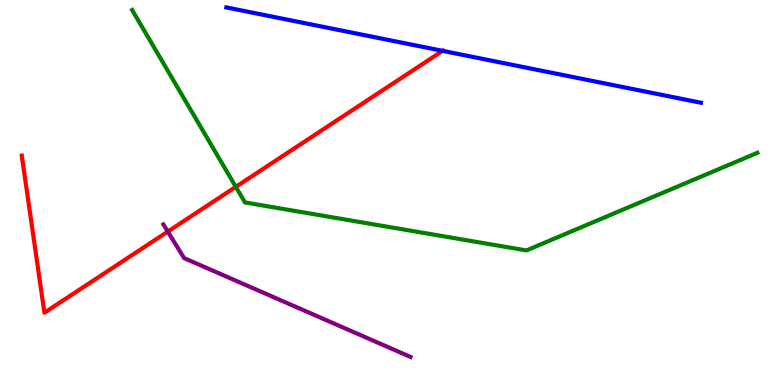[{'lines': ['blue', 'red'], 'intersections': [{'x': 5.71, 'y': 8.68}]}, {'lines': ['green', 'red'], 'intersections': [{'x': 3.04, 'y': 5.15}]}, {'lines': ['purple', 'red'], 'intersections': [{'x': 2.17, 'y': 3.98}]}, {'lines': ['blue', 'green'], 'intersections': []}, {'lines': ['blue', 'purple'], 'intersections': []}, {'lines': ['green', 'purple'], 'intersections': []}]